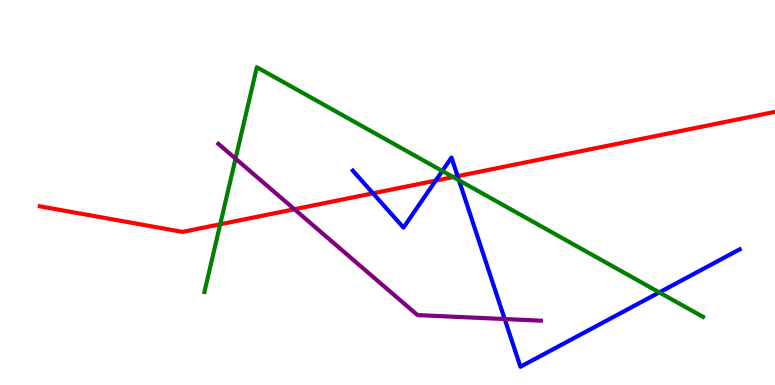[{'lines': ['blue', 'red'], 'intersections': [{'x': 4.81, 'y': 4.98}, {'x': 5.62, 'y': 5.31}, {'x': 5.9, 'y': 5.42}]}, {'lines': ['green', 'red'], 'intersections': [{'x': 2.84, 'y': 4.17}, {'x': 5.85, 'y': 5.4}]}, {'lines': ['purple', 'red'], 'intersections': [{'x': 3.8, 'y': 4.57}]}, {'lines': ['blue', 'green'], 'intersections': [{'x': 5.71, 'y': 5.56}, {'x': 5.92, 'y': 5.32}, {'x': 8.51, 'y': 2.41}]}, {'lines': ['blue', 'purple'], 'intersections': [{'x': 6.51, 'y': 1.71}]}, {'lines': ['green', 'purple'], 'intersections': [{'x': 3.04, 'y': 5.88}]}]